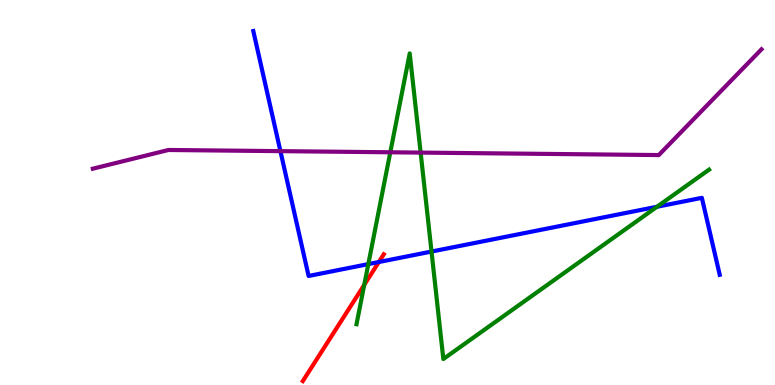[{'lines': ['blue', 'red'], 'intersections': [{'x': 4.89, 'y': 3.19}]}, {'lines': ['green', 'red'], 'intersections': [{'x': 4.7, 'y': 2.6}]}, {'lines': ['purple', 'red'], 'intersections': []}, {'lines': ['blue', 'green'], 'intersections': [{'x': 4.75, 'y': 3.14}, {'x': 5.57, 'y': 3.47}, {'x': 8.48, 'y': 4.63}]}, {'lines': ['blue', 'purple'], 'intersections': [{'x': 3.62, 'y': 6.07}]}, {'lines': ['green', 'purple'], 'intersections': [{'x': 5.04, 'y': 6.04}, {'x': 5.43, 'y': 6.04}]}]